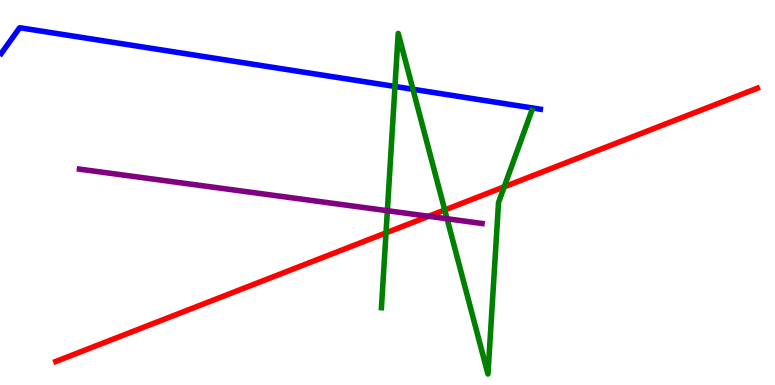[{'lines': ['blue', 'red'], 'intersections': []}, {'lines': ['green', 'red'], 'intersections': [{'x': 4.98, 'y': 3.95}, {'x': 5.74, 'y': 4.55}, {'x': 6.51, 'y': 5.15}]}, {'lines': ['purple', 'red'], 'intersections': [{'x': 5.53, 'y': 4.38}]}, {'lines': ['blue', 'green'], 'intersections': [{'x': 5.1, 'y': 7.75}, {'x': 5.33, 'y': 7.68}]}, {'lines': ['blue', 'purple'], 'intersections': []}, {'lines': ['green', 'purple'], 'intersections': [{'x': 5.0, 'y': 4.53}, {'x': 5.77, 'y': 4.32}]}]